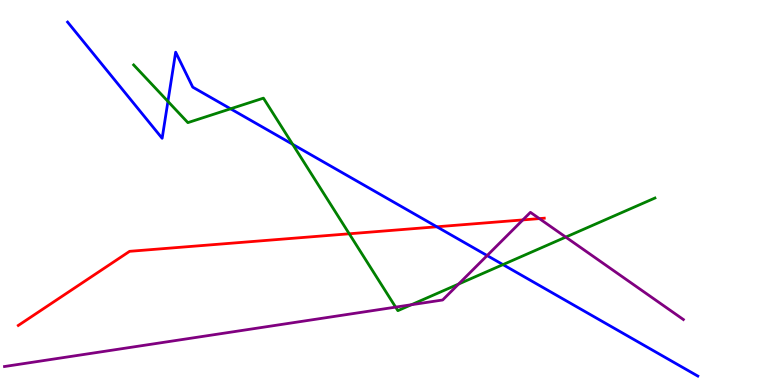[{'lines': ['blue', 'red'], 'intersections': [{'x': 5.64, 'y': 4.11}]}, {'lines': ['green', 'red'], 'intersections': [{'x': 4.51, 'y': 3.93}]}, {'lines': ['purple', 'red'], 'intersections': [{'x': 6.75, 'y': 4.29}, {'x': 6.96, 'y': 4.32}]}, {'lines': ['blue', 'green'], 'intersections': [{'x': 2.17, 'y': 7.37}, {'x': 2.98, 'y': 7.17}, {'x': 3.78, 'y': 6.25}, {'x': 6.49, 'y': 3.13}]}, {'lines': ['blue', 'purple'], 'intersections': [{'x': 6.29, 'y': 3.36}]}, {'lines': ['green', 'purple'], 'intersections': [{'x': 5.1, 'y': 2.02}, {'x': 5.31, 'y': 2.08}, {'x': 5.92, 'y': 2.62}, {'x': 7.3, 'y': 3.84}]}]